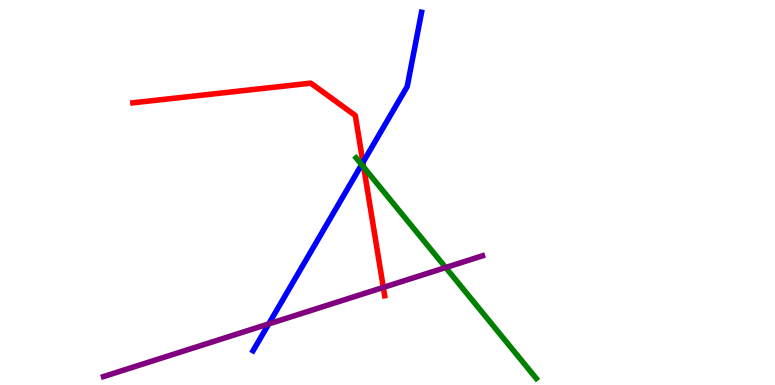[{'lines': ['blue', 'red'], 'intersections': [{'x': 4.68, 'y': 5.78}]}, {'lines': ['green', 'red'], 'intersections': [{'x': 4.69, 'y': 5.66}]}, {'lines': ['purple', 'red'], 'intersections': [{'x': 4.95, 'y': 2.53}]}, {'lines': ['blue', 'green'], 'intersections': [{'x': 4.67, 'y': 5.72}]}, {'lines': ['blue', 'purple'], 'intersections': [{'x': 3.47, 'y': 1.59}]}, {'lines': ['green', 'purple'], 'intersections': [{'x': 5.75, 'y': 3.05}]}]